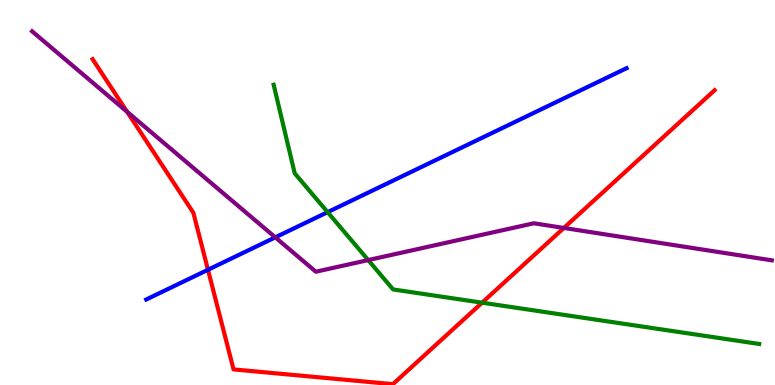[{'lines': ['blue', 'red'], 'intersections': [{'x': 2.68, 'y': 2.99}]}, {'lines': ['green', 'red'], 'intersections': [{'x': 6.22, 'y': 2.14}]}, {'lines': ['purple', 'red'], 'intersections': [{'x': 1.64, 'y': 7.1}, {'x': 7.28, 'y': 4.08}]}, {'lines': ['blue', 'green'], 'intersections': [{'x': 4.23, 'y': 4.49}]}, {'lines': ['blue', 'purple'], 'intersections': [{'x': 3.55, 'y': 3.84}]}, {'lines': ['green', 'purple'], 'intersections': [{'x': 4.75, 'y': 3.24}]}]